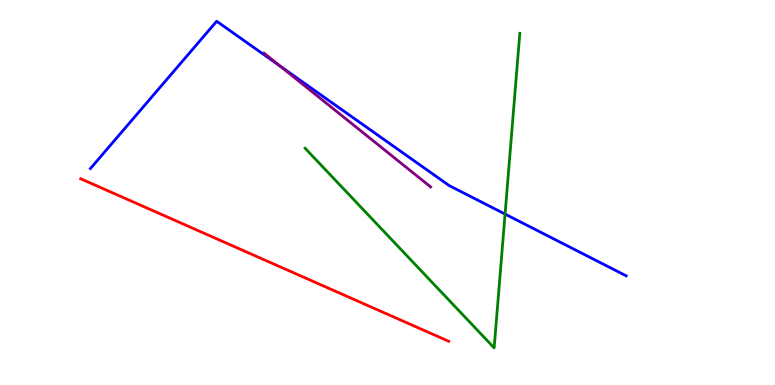[{'lines': ['blue', 'red'], 'intersections': []}, {'lines': ['green', 'red'], 'intersections': []}, {'lines': ['purple', 'red'], 'intersections': []}, {'lines': ['blue', 'green'], 'intersections': [{'x': 6.52, 'y': 4.44}]}, {'lines': ['blue', 'purple'], 'intersections': [{'x': 3.62, 'y': 8.28}]}, {'lines': ['green', 'purple'], 'intersections': []}]